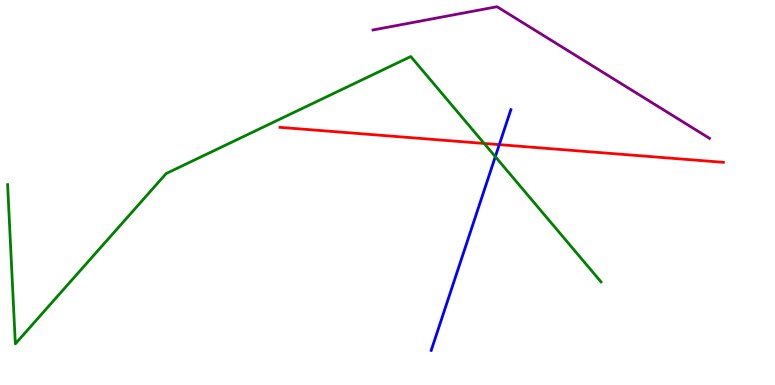[{'lines': ['blue', 'red'], 'intersections': [{'x': 6.44, 'y': 6.24}]}, {'lines': ['green', 'red'], 'intersections': [{'x': 6.25, 'y': 6.27}]}, {'lines': ['purple', 'red'], 'intersections': []}, {'lines': ['blue', 'green'], 'intersections': [{'x': 6.39, 'y': 5.93}]}, {'lines': ['blue', 'purple'], 'intersections': []}, {'lines': ['green', 'purple'], 'intersections': []}]